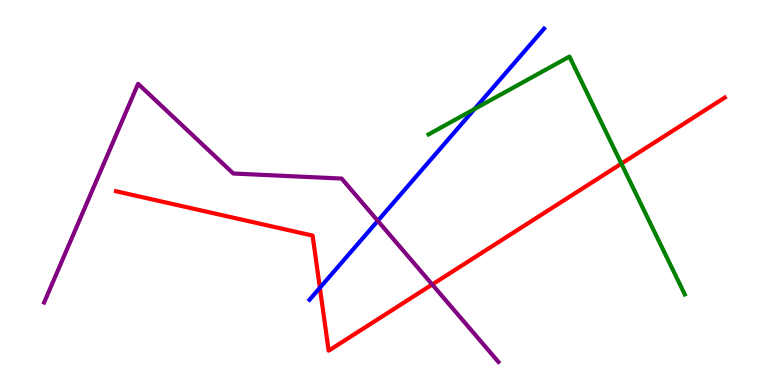[{'lines': ['blue', 'red'], 'intersections': [{'x': 4.13, 'y': 2.52}]}, {'lines': ['green', 'red'], 'intersections': [{'x': 8.02, 'y': 5.75}]}, {'lines': ['purple', 'red'], 'intersections': [{'x': 5.58, 'y': 2.61}]}, {'lines': ['blue', 'green'], 'intersections': [{'x': 6.12, 'y': 7.17}]}, {'lines': ['blue', 'purple'], 'intersections': [{'x': 4.87, 'y': 4.26}]}, {'lines': ['green', 'purple'], 'intersections': []}]